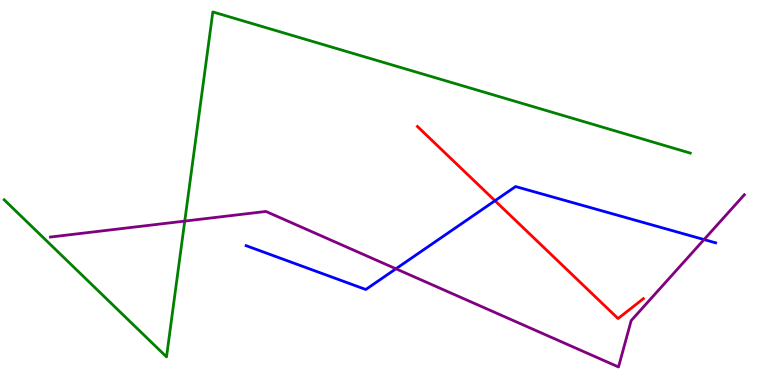[{'lines': ['blue', 'red'], 'intersections': [{'x': 6.39, 'y': 4.79}]}, {'lines': ['green', 'red'], 'intersections': []}, {'lines': ['purple', 'red'], 'intersections': []}, {'lines': ['blue', 'green'], 'intersections': []}, {'lines': ['blue', 'purple'], 'intersections': [{'x': 5.11, 'y': 3.02}, {'x': 9.08, 'y': 3.78}]}, {'lines': ['green', 'purple'], 'intersections': [{'x': 2.38, 'y': 4.26}]}]